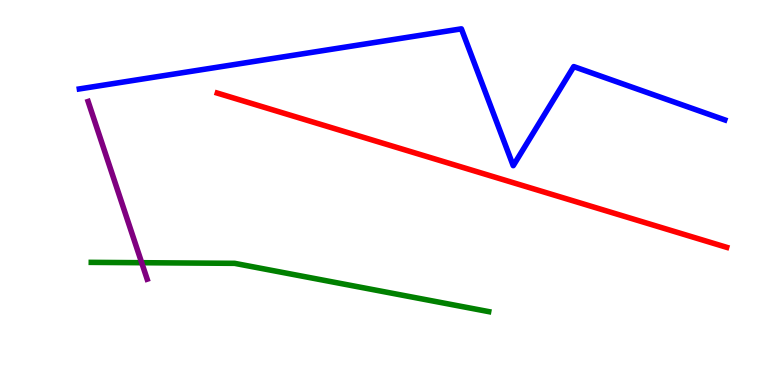[{'lines': ['blue', 'red'], 'intersections': []}, {'lines': ['green', 'red'], 'intersections': []}, {'lines': ['purple', 'red'], 'intersections': []}, {'lines': ['blue', 'green'], 'intersections': []}, {'lines': ['blue', 'purple'], 'intersections': []}, {'lines': ['green', 'purple'], 'intersections': [{'x': 1.83, 'y': 3.18}]}]